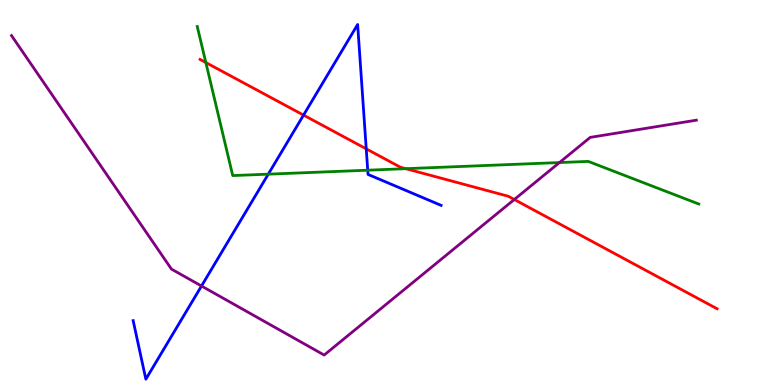[{'lines': ['blue', 'red'], 'intersections': [{'x': 3.92, 'y': 7.01}, {'x': 4.73, 'y': 6.13}]}, {'lines': ['green', 'red'], 'intersections': [{'x': 2.66, 'y': 8.38}, {'x': 5.24, 'y': 5.62}]}, {'lines': ['purple', 'red'], 'intersections': [{'x': 6.64, 'y': 4.82}]}, {'lines': ['blue', 'green'], 'intersections': [{'x': 3.46, 'y': 5.48}, {'x': 4.74, 'y': 5.58}]}, {'lines': ['blue', 'purple'], 'intersections': [{'x': 2.6, 'y': 2.57}]}, {'lines': ['green', 'purple'], 'intersections': [{'x': 7.22, 'y': 5.78}]}]